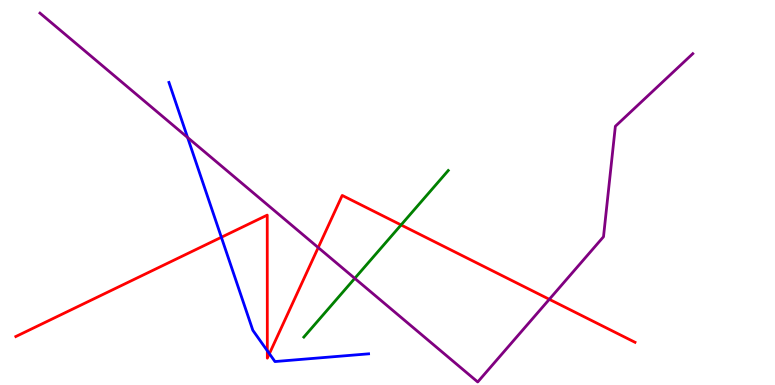[{'lines': ['blue', 'red'], 'intersections': [{'x': 2.86, 'y': 3.84}, {'x': 3.45, 'y': 0.889}, {'x': 3.48, 'y': 0.813}]}, {'lines': ['green', 'red'], 'intersections': [{'x': 5.18, 'y': 4.16}]}, {'lines': ['purple', 'red'], 'intersections': [{'x': 4.11, 'y': 3.57}, {'x': 7.09, 'y': 2.23}]}, {'lines': ['blue', 'green'], 'intersections': []}, {'lines': ['blue', 'purple'], 'intersections': [{'x': 2.42, 'y': 6.43}]}, {'lines': ['green', 'purple'], 'intersections': [{'x': 4.58, 'y': 2.77}]}]